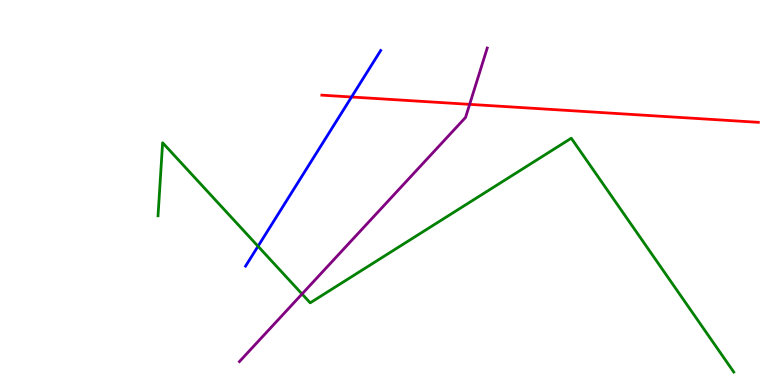[{'lines': ['blue', 'red'], 'intersections': [{'x': 4.54, 'y': 7.48}]}, {'lines': ['green', 'red'], 'intersections': []}, {'lines': ['purple', 'red'], 'intersections': [{'x': 6.06, 'y': 7.29}]}, {'lines': ['blue', 'green'], 'intersections': [{'x': 3.33, 'y': 3.6}]}, {'lines': ['blue', 'purple'], 'intersections': []}, {'lines': ['green', 'purple'], 'intersections': [{'x': 3.9, 'y': 2.36}]}]